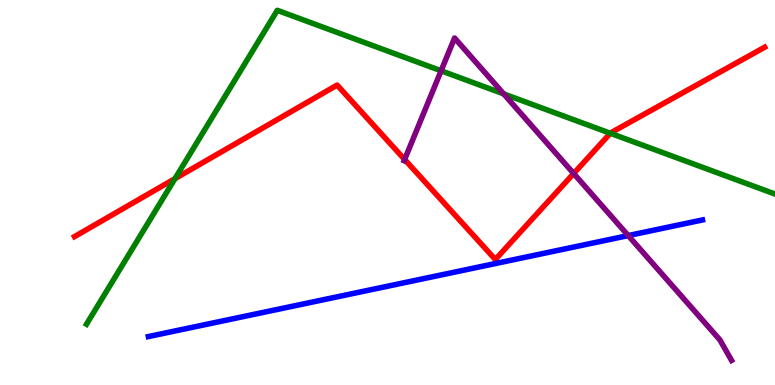[{'lines': ['blue', 'red'], 'intersections': []}, {'lines': ['green', 'red'], 'intersections': [{'x': 2.26, 'y': 5.36}, {'x': 7.88, 'y': 6.54}]}, {'lines': ['purple', 'red'], 'intersections': [{'x': 5.22, 'y': 5.86}, {'x': 7.4, 'y': 5.49}]}, {'lines': ['blue', 'green'], 'intersections': []}, {'lines': ['blue', 'purple'], 'intersections': [{'x': 8.11, 'y': 3.88}]}, {'lines': ['green', 'purple'], 'intersections': [{'x': 5.69, 'y': 8.16}, {'x': 6.5, 'y': 7.56}]}]